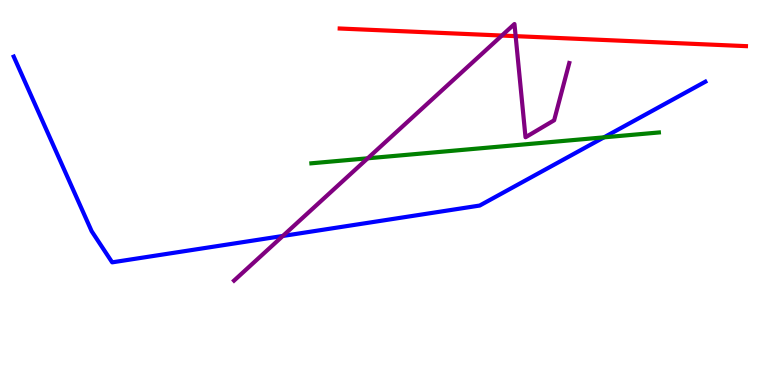[{'lines': ['blue', 'red'], 'intersections': []}, {'lines': ['green', 'red'], 'intersections': []}, {'lines': ['purple', 'red'], 'intersections': [{'x': 6.48, 'y': 9.08}, {'x': 6.65, 'y': 9.06}]}, {'lines': ['blue', 'green'], 'intersections': [{'x': 7.79, 'y': 6.43}]}, {'lines': ['blue', 'purple'], 'intersections': [{'x': 3.65, 'y': 3.87}]}, {'lines': ['green', 'purple'], 'intersections': [{'x': 4.74, 'y': 5.89}]}]